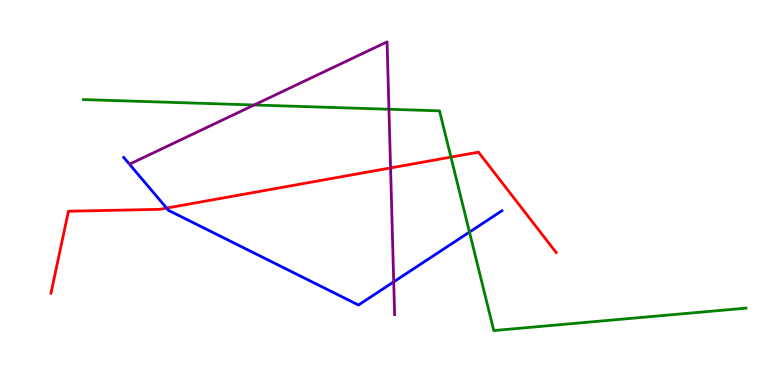[{'lines': ['blue', 'red'], 'intersections': [{'x': 2.15, 'y': 4.6}]}, {'lines': ['green', 'red'], 'intersections': [{'x': 5.82, 'y': 5.92}]}, {'lines': ['purple', 'red'], 'intersections': [{'x': 5.04, 'y': 5.64}]}, {'lines': ['blue', 'green'], 'intersections': [{'x': 6.06, 'y': 3.97}]}, {'lines': ['blue', 'purple'], 'intersections': [{'x': 5.08, 'y': 2.68}]}, {'lines': ['green', 'purple'], 'intersections': [{'x': 3.28, 'y': 7.27}, {'x': 5.02, 'y': 7.16}]}]